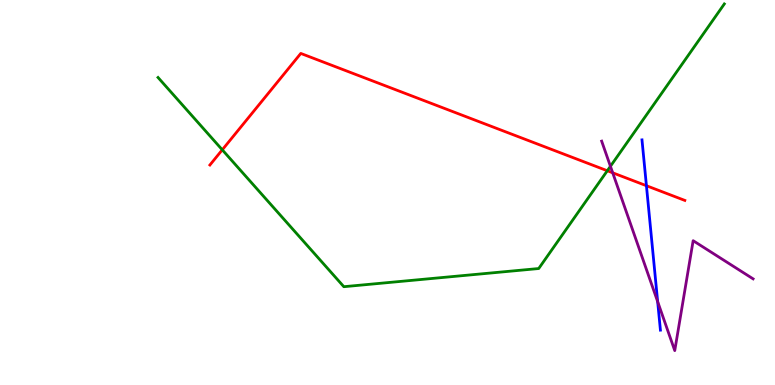[{'lines': ['blue', 'red'], 'intersections': [{'x': 8.34, 'y': 5.18}]}, {'lines': ['green', 'red'], 'intersections': [{'x': 2.87, 'y': 6.11}, {'x': 7.84, 'y': 5.57}]}, {'lines': ['purple', 'red'], 'intersections': [{'x': 7.91, 'y': 5.51}]}, {'lines': ['blue', 'green'], 'intersections': []}, {'lines': ['blue', 'purple'], 'intersections': [{'x': 8.49, 'y': 2.17}]}, {'lines': ['green', 'purple'], 'intersections': [{'x': 7.88, 'y': 5.68}]}]